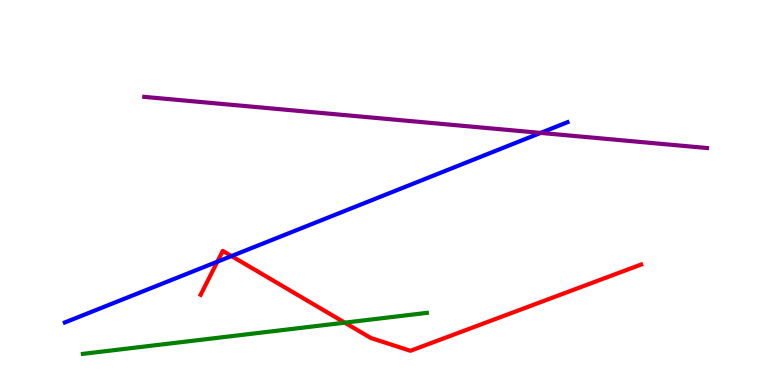[{'lines': ['blue', 'red'], 'intersections': [{'x': 2.8, 'y': 3.2}, {'x': 2.99, 'y': 3.35}]}, {'lines': ['green', 'red'], 'intersections': [{'x': 4.45, 'y': 1.62}]}, {'lines': ['purple', 'red'], 'intersections': []}, {'lines': ['blue', 'green'], 'intersections': []}, {'lines': ['blue', 'purple'], 'intersections': [{'x': 6.98, 'y': 6.55}]}, {'lines': ['green', 'purple'], 'intersections': []}]